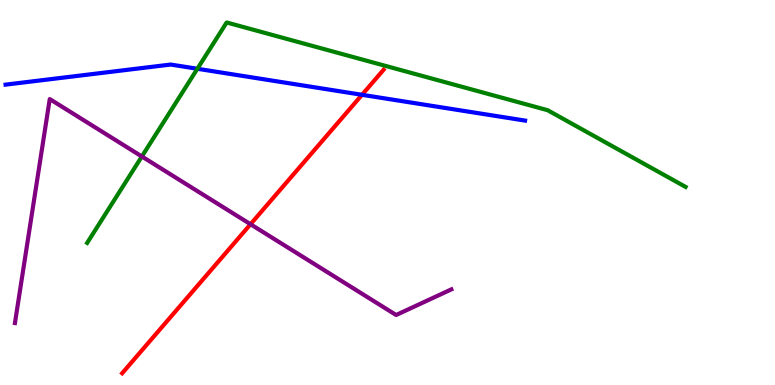[{'lines': ['blue', 'red'], 'intersections': [{'x': 4.67, 'y': 7.54}]}, {'lines': ['green', 'red'], 'intersections': []}, {'lines': ['purple', 'red'], 'intersections': [{'x': 3.23, 'y': 4.18}]}, {'lines': ['blue', 'green'], 'intersections': [{'x': 2.55, 'y': 8.21}]}, {'lines': ['blue', 'purple'], 'intersections': []}, {'lines': ['green', 'purple'], 'intersections': [{'x': 1.83, 'y': 5.94}]}]